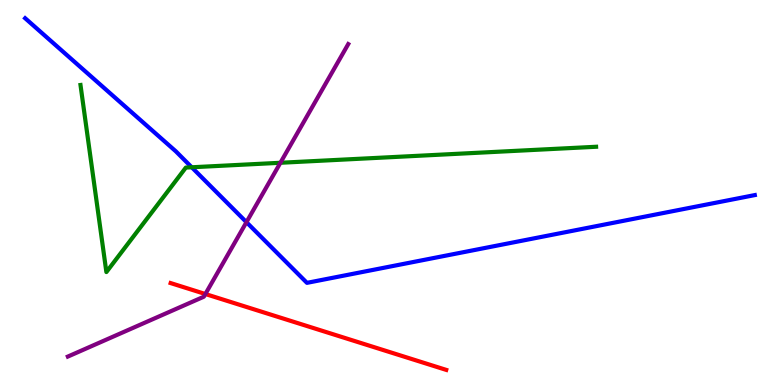[{'lines': ['blue', 'red'], 'intersections': []}, {'lines': ['green', 'red'], 'intersections': []}, {'lines': ['purple', 'red'], 'intersections': [{'x': 2.65, 'y': 2.36}]}, {'lines': ['blue', 'green'], 'intersections': [{'x': 2.47, 'y': 5.66}]}, {'lines': ['blue', 'purple'], 'intersections': [{'x': 3.18, 'y': 4.23}]}, {'lines': ['green', 'purple'], 'intersections': [{'x': 3.62, 'y': 5.77}]}]